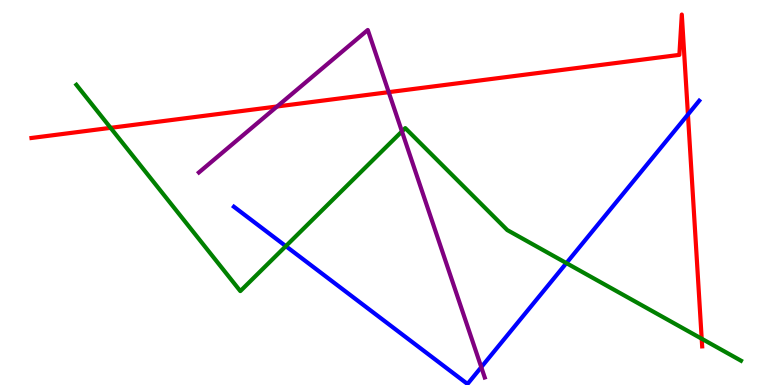[{'lines': ['blue', 'red'], 'intersections': [{'x': 8.88, 'y': 7.03}]}, {'lines': ['green', 'red'], 'intersections': [{'x': 1.43, 'y': 6.68}, {'x': 9.05, 'y': 1.2}]}, {'lines': ['purple', 'red'], 'intersections': [{'x': 3.58, 'y': 7.23}, {'x': 5.02, 'y': 7.61}]}, {'lines': ['blue', 'green'], 'intersections': [{'x': 3.69, 'y': 3.61}, {'x': 7.31, 'y': 3.17}]}, {'lines': ['blue', 'purple'], 'intersections': [{'x': 6.21, 'y': 0.463}]}, {'lines': ['green', 'purple'], 'intersections': [{'x': 5.19, 'y': 6.59}]}]